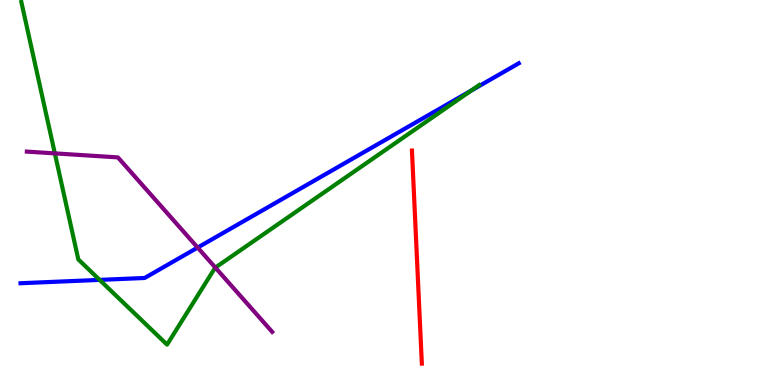[{'lines': ['blue', 'red'], 'intersections': []}, {'lines': ['green', 'red'], 'intersections': []}, {'lines': ['purple', 'red'], 'intersections': []}, {'lines': ['blue', 'green'], 'intersections': [{'x': 1.29, 'y': 2.73}, {'x': 6.08, 'y': 7.64}]}, {'lines': ['blue', 'purple'], 'intersections': [{'x': 2.55, 'y': 3.57}]}, {'lines': ['green', 'purple'], 'intersections': [{'x': 0.708, 'y': 6.02}, {'x': 2.78, 'y': 3.05}]}]